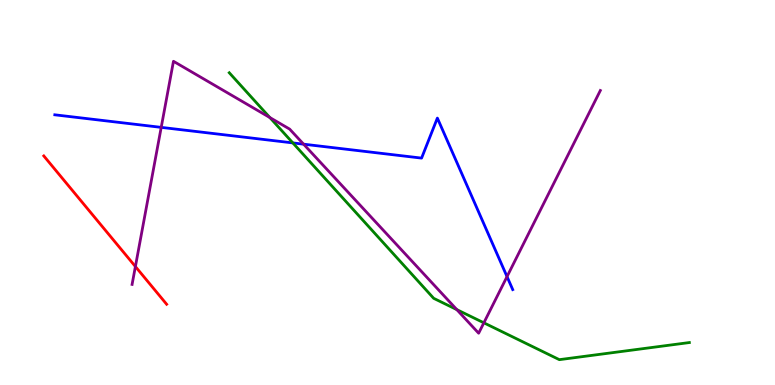[{'lines': ['blue', 'red'], 'intersections': []}, {'lines': ['green', 'red'], 'intersections': []}, {'lines': ['purple', 'red'], 'intersections': [{'x': 1.75, 'y': 3.08}]}, {'lines': ['blue', 'green'], 'intersections': [{'x': 3.78, 'y': 6.29}]}, {'lines': ['blue', 'purple'], 'intersections': [{'x': 2.08, 'y': 6.69}, {'x': 3.92, 'y': 6.26}, {'x': 6.54, 'y': 2.82}]}, {'lines': ['green', 'purple'], 'intersections': [{'x': 3.48, 'y': 6.95}, {'x': 5.89, 'y': 1.96}, {'x': 6.24, 'y': 1.62}]}]